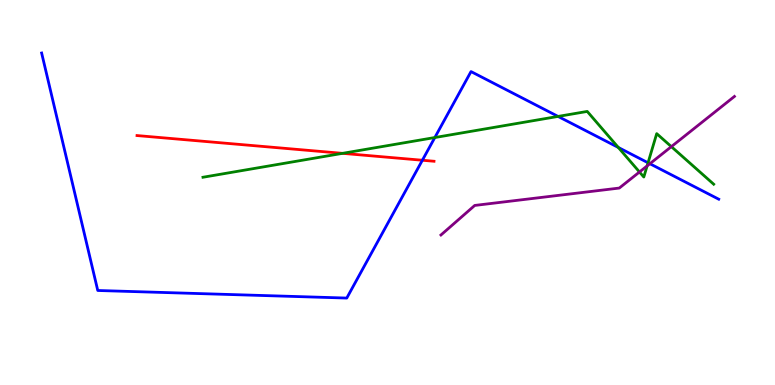[{'lines': ['blue', 'red'], 'intersections': [{'x': 5.45, 'y': 5.84}]}, {'lines': ['green', 'red'], 'intersections': [{'x': 4.42, 'y': 6.02}]}, {'lines': ['purple', 'red'], 'intersections': []}, {'lines': ['blue', 'green'], 'intersections': [{'x': 5.61, 'y': 6.43}, {'x': 7.2, 'y': 6.98}, {'x': 7.98, 'y': 6.17}, {'x': 8.36, 'y': 5.77}]}, {'lines': ['blue', 'purple'], 'intersections': [{'x': 8.39, 'y': 5.75}]}, {'lines': ['green', 'purple'], 'intersections': [{'x': 8.25, 'y': 5.53}, {'x': 8.35, 'y': 5.69}, {'x': 8.66, 'y': 6.19}]}]